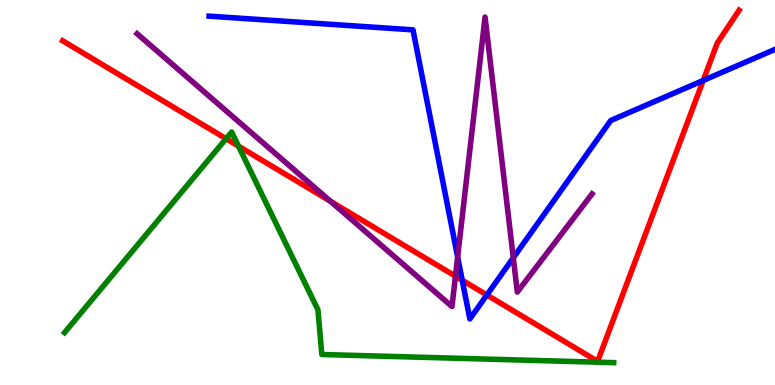[{'lines': ['blue', 'red'], 'intersections': [{'x': 5.96, 'y': 2.72}, {'x': 6.28, 'y': 2.34}, {'x': 9.07, 'y': 7.91}]}, {'lines': ['green', 'red'], 'intersections': [{'x': 2.92, 'y': 6.4}, {'x': 3.08, 'y': 6.2}]}, {'lines': ['purple', 'red'], 'intersections': [{'x': 4.26, 'y': 4.77}, {'x': 5.88, 'y': 2.83}]}, {'lines': ['blue', 'green'], 'intersections': []}, {'lines': ['blue', 'purple'], 'intersections': [{'x': 5.91, 'y': 3.33}, {'x': 6.62, 'y': 3.3}]}, {'lines': ['green', 'purple'], 'intersections': []}]